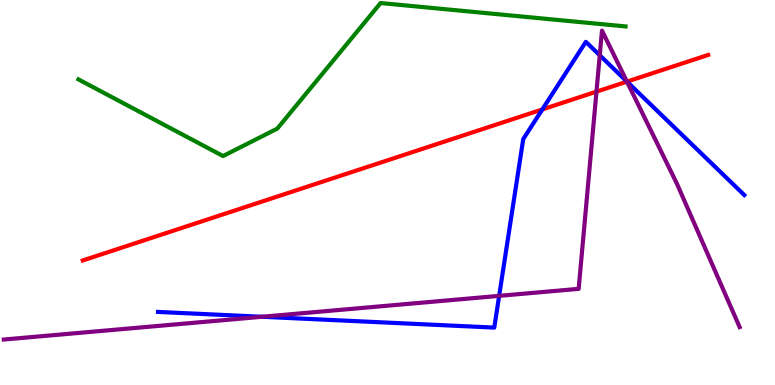[{'lines': ['blue', 'red'], 'intersections': [{'x': 7.0, 'y': 7.16}, {'x': 8.09, 'y': 7.88}]}, {'lines': ['green', 'red'], 'intersections': []}, {'lines': ['purple', 'red'], 'intersections': [{'x': 7.7, 'y': 7.62}, {'x': 8.09, 'y': 7.88}]}, {'lines': ['blue', 'green'], 'intersections': []}, {'lines': ['blue', 'purple'], 'intersections': [{'x': 3.38, 'y': 1.77}, {'x': 6.44, 'y': 2.32}, {'x': 7.74, 'y': 8.56}, {'x': 8.09, 'y': 7.88}]}, {'lines': ['green', 'purple'], 'intersections': []}]